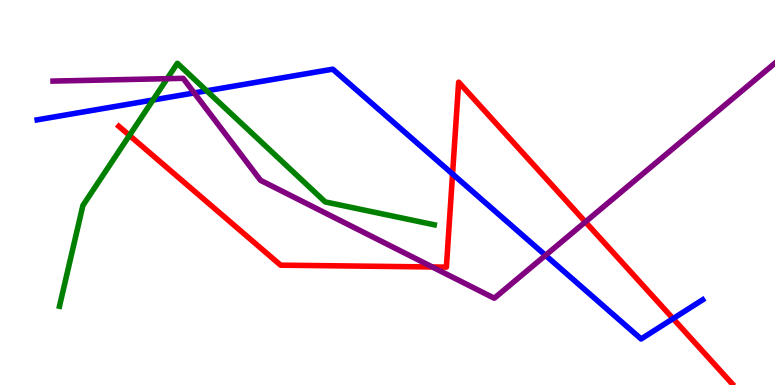[{'lines': ['blue', 'red'], 'intersections': [{'x': 5.84, 'y': 5.48}, {'x': 8.68, 'y': 1.72}]}, {'lines': ['green', 'red'], 'intersections': [{'x': 1.67, 'y': 6.48}]}, {'lines': ['purple', 'red'], 'intersections': [{'x': 5.58, 'y': 3.07}, {'x': 7.55, 'y': 4.24}]}, {'lines': ['blue', 'green'], 'intersections': [{'x': 1.97, 'y': 7.4}, {'x': 2.67, 'y': 7.64}]}, {'lines': ['blue', 'purple'], 'intersections': [{'x': 2.51, 'y': 7.59}, {'x': 7.04, 'y': 3.37}]}, {'lines': ['green', 'purple'], 'intersections': [{'x': 2.16, 'y': 7.96}]}]